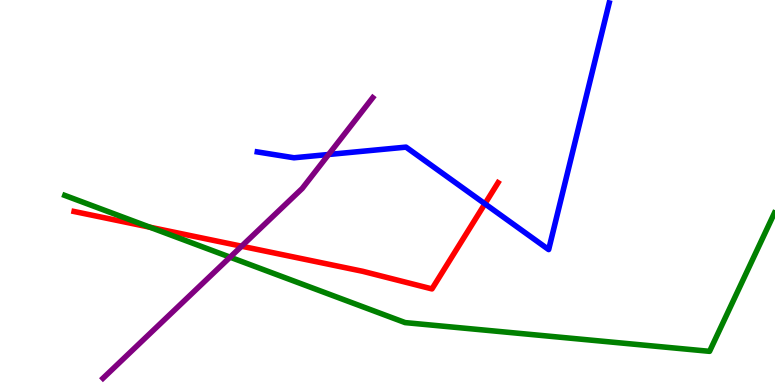[{'lines': ['blue', 'red'], 'intersections': [{'x': 6.26, 'y': 4.71}]}, {'lines': ['green', 'red'], 'intersections': [{'x': 1.93, 'y': 4.1}]}, {'lines': ['purple', 'red'], 'intersections': [{'x': 3.12, 'y': 3.6}]}, {'lines': ['blue', 'green'], 'intersections': []}, {'lines': ['blue', 'purple'], 'intersections': [{'x': 4.24, 'y': 5.99}]}, {'lines': ['green', 'purple'], 'intersections': [{'x': 2.97, 'y': 3.32}]}]